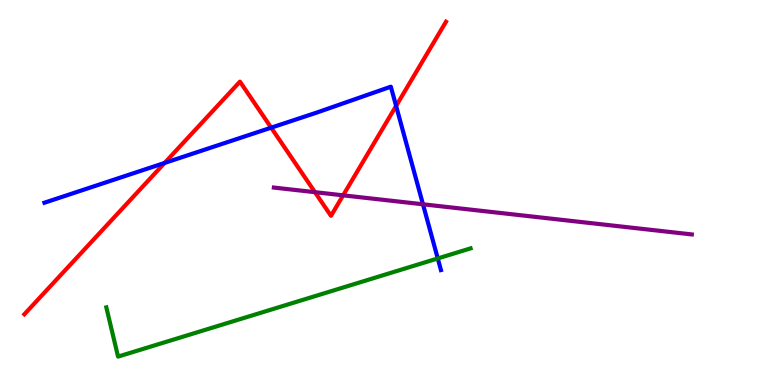[{'lines': ['blue', 'red'], 'intersections': [{'x': 2.12, 'y': 5.77}, {'x': 3.5, 'y': 6.68}, {'x': 5.11, 'y': 7.25}]}, {'lines': ['green', 'red'], 'intersections': []}, {'lines': ['purple', 'red'], 'intersections': [{'x': 4.06, 'y': 5.01}, {'x': 4.43, 'y': 4.93}]}, {'lines': ['blue', 'green'], 'intersections': [{'x': 5.65, 'y': 3.29}]}, {'lines': ['blue', 'purple'], 'intersections': [{'x': 5.46, 'y': 4.69}]}, {'lines': ['green', 'purple'], 'intersections': []}]